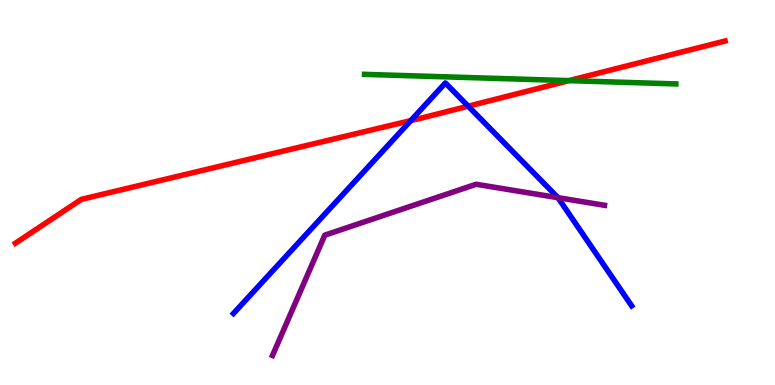[{'lines': ['blue', 'red'], 'intersections': [{'x': 5.3, 'y': 6.87}, {'x': 6.04, 'y': 7.24}]}, {'lines': ['green', 'red'], 'intersections': [{'x': 7.34, 'y': 7.91}]}, {'lines': ['purple', 'red'], 'intersections': []}, {'lines': ['blue', 'green'], 'intersections': []}, {'lines': ['blue', 'purple'], 'intersections': [{'x': 7.2, 'y': 4.87}]}, {'lines': ['green', 'purple'], 'intersections': []}]